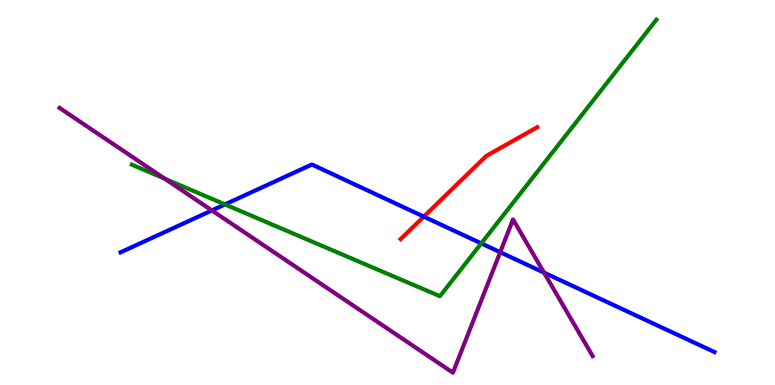[{'lines': ['blue', 'red'], 'intersections': [{'x': 5.47, 'y': 4.37}]}, {'lines': ['green', 'red'], 'intersections': []}, {'lines': ['purple', 'red'], 'intersections': []}, {'lines': ['blue', 'green'], 'intersections': [{'x': 2.9, 'y': 4.69}, {'x': 6.21, 'y': 3.68}]}, {'lines': ['blue', 'purple'], 'intersections': [{'x': 2.73, 'y': 4.53}, {'x': 6.45, 'y': 3.45}, {'x': 7.02, 'y': 2.92}]}, {'lines': ['green', 'purple'], 'intersections': [{'x': 2.13, 'y': 5.36}]}]